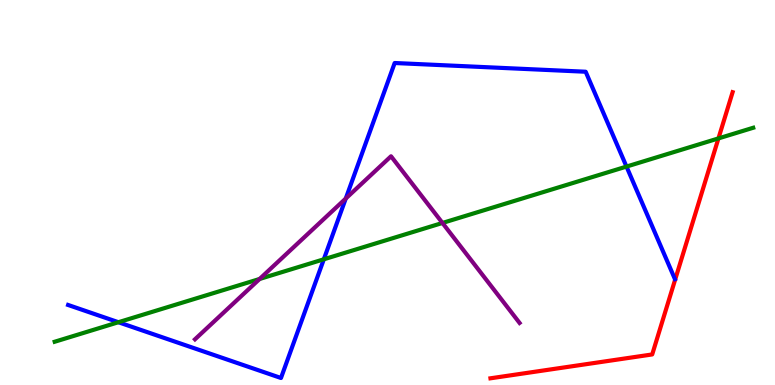[{'lines': ['blue', 'red'], 'intersections': []}, {'lines': ['green', 'red'], 'intersections': [{'x': 9.27, 'y': 6.4}]}, {'lines': ['purple', 'red'], 'intersections': []}, {'lines': ['blue', 'green'], 'intersections': [{'x': 1.53, 'y': 1.63}, {'x': 4.18, 'y': 3.26}, {'x': 8.08, 'y': 5.67}]}, {'lines': ['blue', 'purple'], 'intersections': [{'x': 4.46, 'y': 4.84}]}, {'lines': ['green', 'purple'], 'intersections': [{'x': 3.35, 'y': 2.75}, {'x': 5.71, 'y': 4.21}]}]